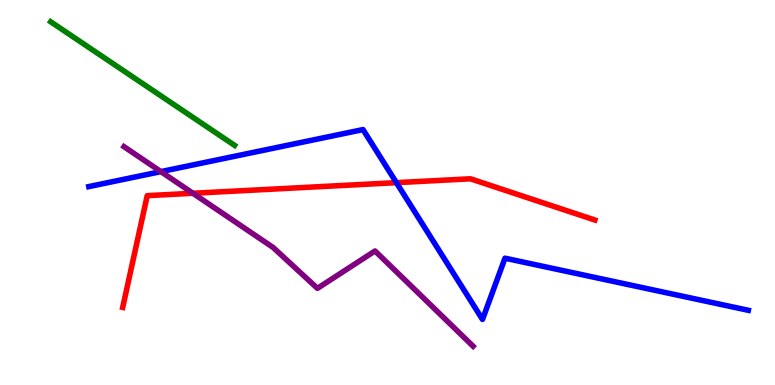[{'lines': ['blue', 'red'], 'intersections': [{'x': 5.11, 'y': 5.26}]}, {'lines': ['green', 'red'], 'intersections': []}, {'lines': ['purple', 'red'], 'intersections': [{'x': 2.49, 'y': 4.98}]}, {'lines': ['blue', 'green'], 'intersections': []}, {'lines': ['blue', 'purple'], 'intersections': [{'x': 2.08, 'y': 5.54}]}, {'lines': ['green', 'purple'], 'intersections': []}]